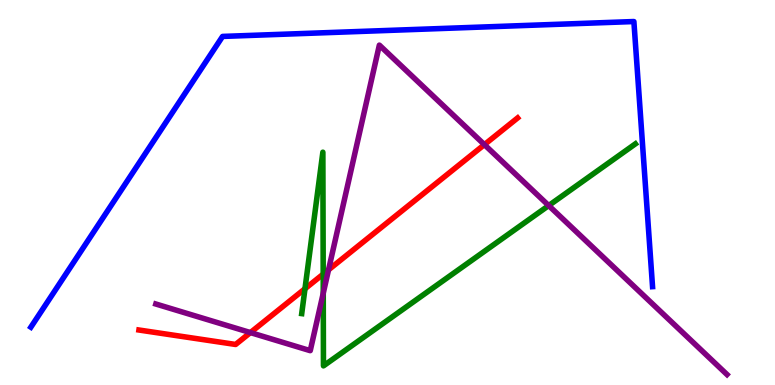[{'lines': ['blue', 'red'], 'intersections': []}, {'lines': ['green', 'red'], 'intersections': [{'x': 3.94, 'y': 2.5}, {'x': 4.17, 'y': 2.88}]}, {'lines': ['purple', 'red'], 'intersections': [{'x': 3.23, 'y': 1.36}, {'x': 4.24, 'y': 2.99}, {'x': 6.25, 'y': 6.24}]}, {'lines': ['blue', 'green'], 'intersections': []}, {'lines': ['blue', 'purple'], 'intersections': []}, {'lines': ['green', 'purple'], 'intersections': [{'x': 4.17, 'y': 2.39}, {'x': 7.08, 'y': 4.66}]}]